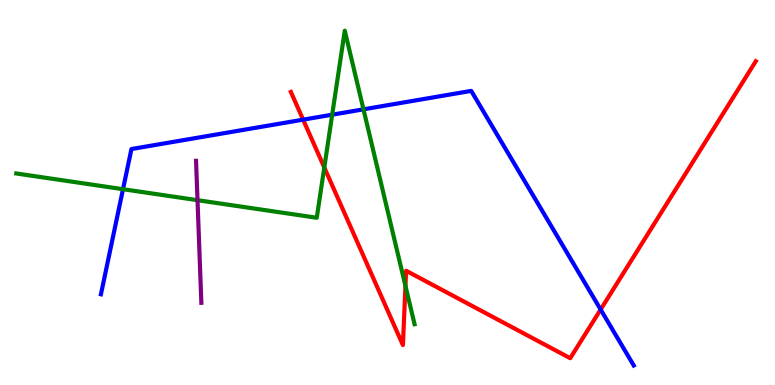[{'lines': ['blue', 'red'], 'intersections': [{'x': 3.91, 'y': 6.89}, {'x': 7.75, 'y': 1.96}]}, {'lines': ['green', 'red'], 'intersections': [{'x': 4.18, 'y': 5.65}, {'x': 5.23, 'y': 2.57}]}, {'lines': ['purple', 'red'], 'intersections': []}, {'lines': ['blue', 'green'], 'intersections': [{'x': 1.59, 'y': 5.09}, {'x': 4.29, 'y': 7.02}, {'x': 4.69, 'y': 7.16}]}, {'lines': ['blue', 'purple'], 'intersections': []}, {'lines': ['green', 'purple'], 'intersections': [{'x': 2.55, 'y': 4.8}]}]